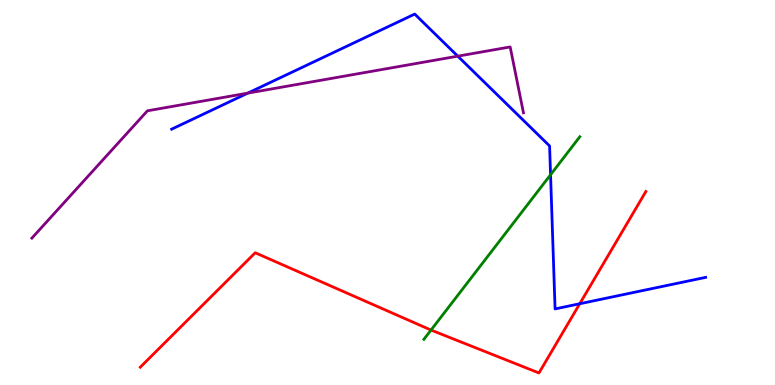[{'lines': ['blue', 'red'], 'intersections': [{'x': 7.48, 'y': 2.11}]}, {'lines': ['green', 'red'], 'intersections': [{'x': 5.56, 'y': 1.43}]}, {'lines': ['purple', 'red'], 'intersections': []}, {'lines': ['blue', 'green'], 'intersections': [{'x': 7.1, 'y': 5.46}]}, {'lines': ['blue', 'purple'], 'intersections': [{'x': 3.2, 'y': 7.58}, {'x': 5.91, 'y': 8.54}]}, {'lines': ['green', 'purple'], 'intersections': []}]